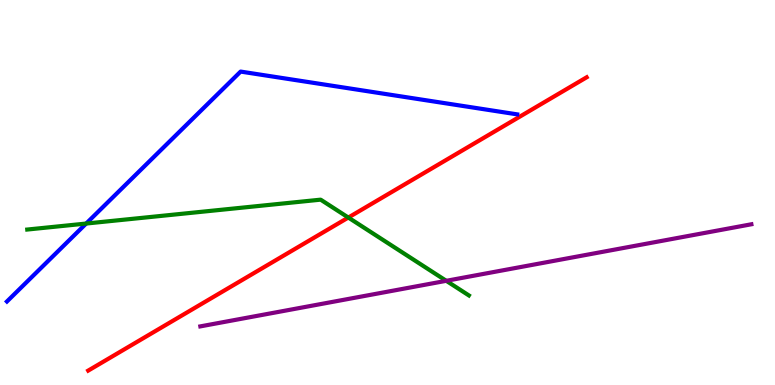[{'lines': ['blue', 'red'], 'intersections': []}, {'lines': ['green', 'red'], 'intersections': [{'x': 4.49, 'y': 4.35}]}, {'lines': ['purple', 'red'], 'intersections': []}, {'lines': ['blue', 'green'], 'intersections': [{'x': 1.11, 'y': 4.19}]}, {'lines': ['blue', 'purple'], 'intersections': []}, {'lines': ['green', 'purple'], 'intersections': [{'x': 5.76, 'y': 2.71}]}]